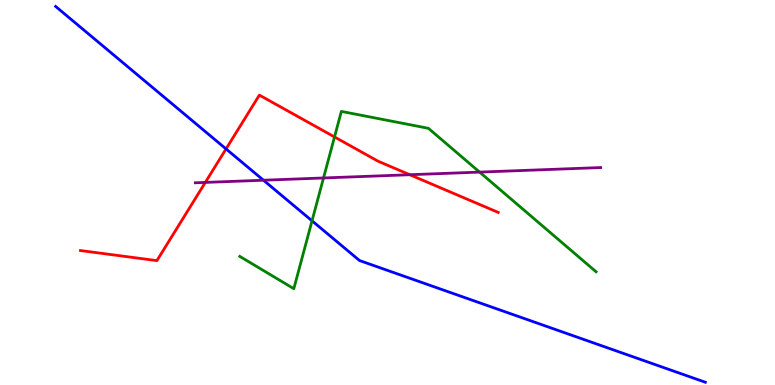[{'lines': ['blue', 'red'], 'intersections': [{'x': 2.92, 'y': 6.13}]}, {'lines': ['green', 'red'], 'intersections': [{'x': 4.32, 'y': 6.44}]}, {'lines': ['purple', 'red'], 'intersections': [{'x': 2.65, 'y': 5.26}, {'x': 5.29, 'y': 5.46}]}, {'lines': ['blue', 'green'], 'intersections': [{'x': 4.03, 'y': 4.26}]}, {'lines': ['blue', 'purple'], 'intersections': [{'x': 3.4, 'y': 5.32}]}, {'lines': ['green', 'purple'], 'intersections': [{'x': 4.17, 'y': 5.38}, {'x': 6.19, 'y': 5.53}]}]